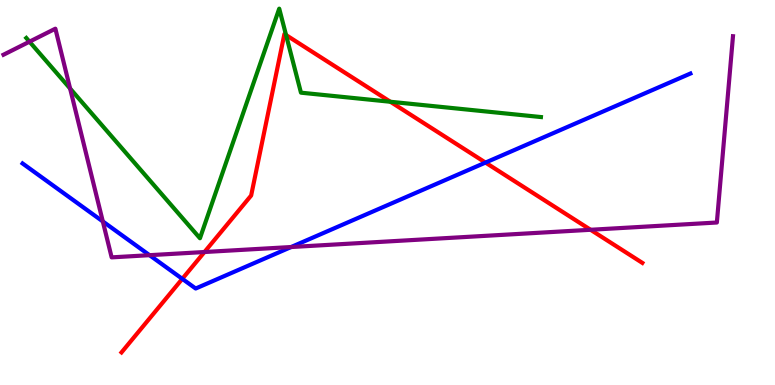[{'lines': ['blue', 'red'], 'intersections': [{'x': 2.35, 'y': 2.76}, {'x': 6.26, 'y': 5.78}]}, {'lines': ['green', 'red'], 'intersections': [{'x': 3.69, 'y': 9.09}, {'x': 5.04, 'y': 7.36}]}, {'lines': ['purple', 'red'], 'intersections': [{'x': 2.64, 'y': 3.45}, {'x': 7.62, 'y': 4.03}]}, {'lines': ['blue', 'green'], 'intersections': []}, {'lines': ['blue', 'purple'], 'intersections': [{'x': 1.33, 'y': 4.25}, {'x': 1.93, 'y': 3.37}, {'x': 3.76, 'y': 3.58}]}, {'lines': ['green', 'purple'], 'intersections': [{'x': 0.38, 'y': 8.92}, {'x': 0.905, 'y': 7.7}]}]